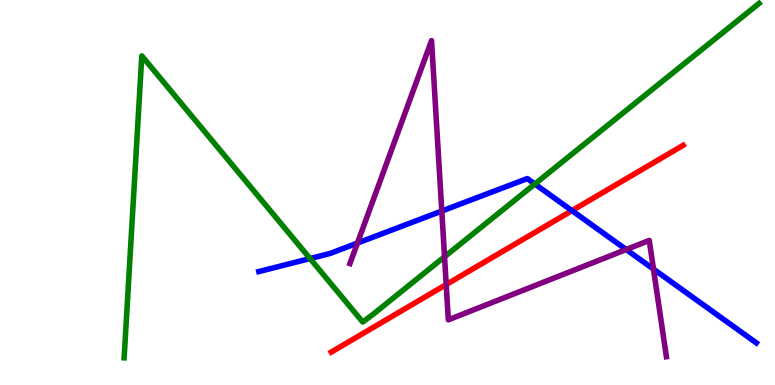[{'lines': ['blue', 'red'], 'intersections': [{'x': 7.38, 'y': 4.53}]}, {'lines': ['green', 'red'], 'intersections': []}, {'lines': ['purple', 'red'], 'intersections': [{'x': 5.76, 'y': 2.61}]}, {'lines': ['blue', 'green'], 'intersections': [{'x': 4.0, 'y': 3.28}, {'x': 6.9, 'y': 5.22}]}, {'lines': ['blue', 'purple'], 'intersections': [{'x': 4.61, 'y': 3.69}, {'x': 5.7, 'y': 4.52}, {'x': 8.08, 'y': 3.52}, {'x': 8.43, 'y': 3.01}]}, {'lines': ['green', 'purple'], 'intersections': [{'x': 5.74, 'y': 3.33}]}]